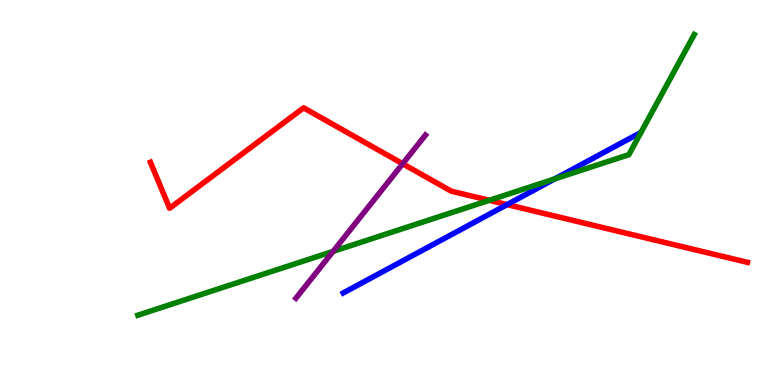[{'lines': ['blue', 'red'], 'intersections': [{'x': 6.54, 'y': 4.69}]}, {'lines': ['green', 'red'], 'intersections': [{'x': 6.31, 'y': 4.8}]}, {'lines': ['purple', 'red'], 'intersections': [{'x': 5.2, 'y': 5.75}]}, {'lines': ['blue', 'green'], 'intersections': [{'x': 7.16, 'y': 5.35}]}, {'lines': ['blue', 'purple'], 'intersections': []}, {'lines': ['green', 'purple'], 'intersections': [{'x': 4.3, 'y': 3.47}]}]